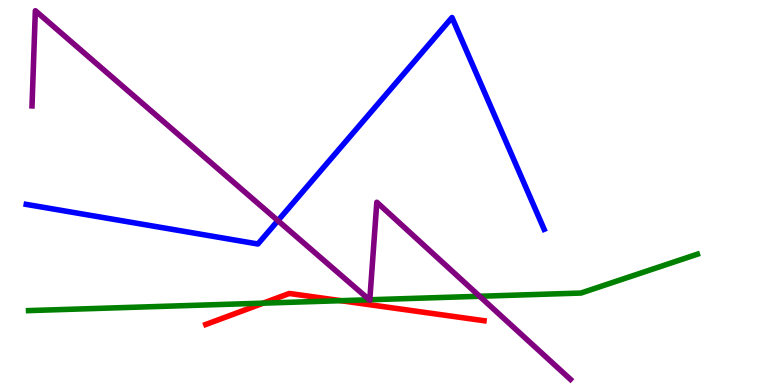[{'lines': ['blue', 'red'], 'intersections': []}, {'lines': ['green', 'red'], 'intersections': [{'x': 3.4, 'y': 2.13}, {'x': 4.4, 'y': 2.19}]}, {'lines': ['purple', 'red'], 'intersections': []}, {'lines': ['blue', 'green'], 'intersections': []}, {'lines': ['blue', 'purple'], 'intersections': [{'x': 3.59, 'y': 4.27}]}, {'lines': ['green', 'purple'], 'intersections': [{'x': 4.77, 'y': 2.21}, {'x': 4.77, 'y': 2.21}, {'x': 6.19, 'y': 2.3}]}]